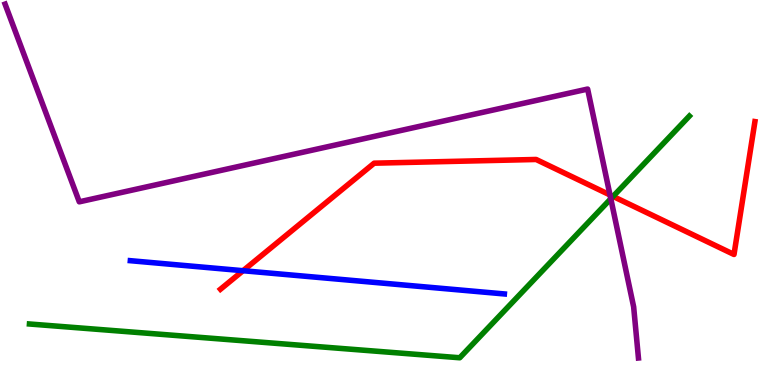[{'lines': ['blue', 'red'], 'intersections': [{'x': 3.14, 'y': 2.97}]}, {'lines': ['green', 'red'], 'intersections': [{'x': 7.91, 'y': 4.9}]}, {'lines': ['purple', 'red'], 'intersections': [{'x': 7.87, 'y': 4.94}]}, {'lines': ['blue', 'green'], 'intersections': []}, {'lines': ['blue', 'purple'], 'intersections': []}, {'lines': ['green', 'purple'], 'intersections': [{'x': 7.88, 'y': 4.84}]}]